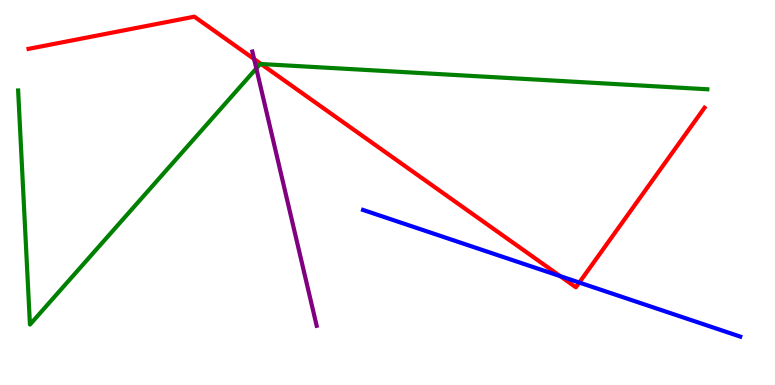[{'lines': ['blue', 'red'], 'intersections': [{'x': 7.23, 'y': 2.83}, {'x': 7.47, 'y': 2.66}]}, {'lines': ['green', 'red'], 'intersections': [{'x': 3.37, 'y': 8.34}]}, {'lines': ['purple', 'red'], 'intersections': [{'x': 3.28, 'y': 8.47}]}, {'lines': ['blue', 'green'], 'intersections': []}, {'lines': ['blue', 'purple'], 'intersections': []}, {'lines': ['green', 'purple'], 'intersections': [{'x': 3.31, 'y': 8.22}]}]